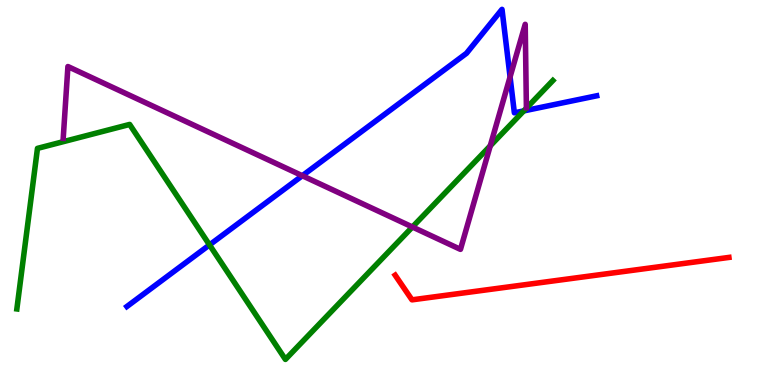[{'lines': ['blue', 'red'], 'intersections': []}, {'lines': ['green', 'red'], 'intersections': []}, {'lines': ['purple', 'red'], 'intersections': []}, {'lines': ['blue', 'green'], 'intersections': [{'x': 2.7, 'y': 3.64}, {'x': 6.76, 'y': 7.12}]}, {'lines': ['blue', 'purple'], 'intersections': [{'x': 3.9, 'y': 5.44}, {'x': 6.58, 'y': 8.0}]}, {'lines': ['green', 'purple'], 'intersections': [{'x': 5.32, 'y': 4.1}, {'x': 6.33, 'y': 6.21}]}]